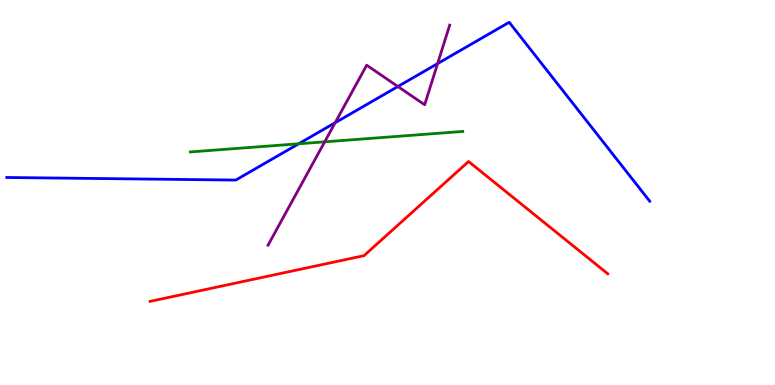[{'lines': ['blue', 'red'], 'intersections': []}, {'lines': ['green', 'red'], 'intersections': []}, {'lines': ['purple', 'red'], 'intersections': []}, {'lines': ['blue', 'green'], 'intersections': [{'x': 3.85, 'y': 6.27}]}, {'lines': ['blue', 'purple'], 'intersections': [{'x': 4.32, 'y': 6.81}, {'x': 5.13, 'y': 7.75}, {'x': 5.65, 'y': 8.35}]}, {'lines': ['green', 'purple'], 'intersections': [{'x': 4.19, 'y': 6.32}]}]